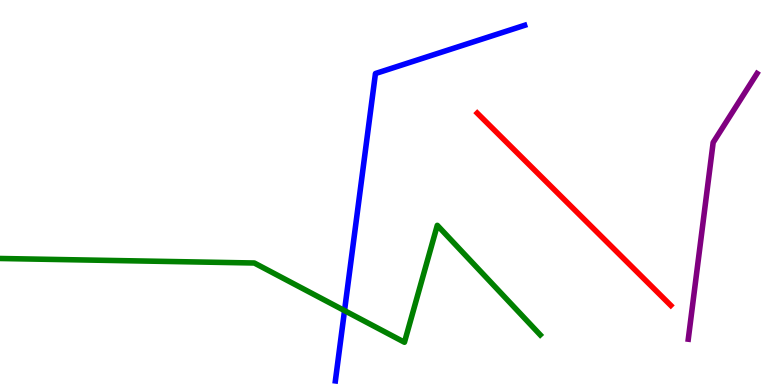[{'lines': ['blue', 'red'], 'intersections': []}, {'lines': ['green', 'red'], 'intersections': []}, {'lines': ['purple', 'red'], 'intersections': []}, {'lines': ['blue', 'green'], 'intersections': [{'x': 4.45, 'y': 1.93}]}, {'lines': ['blue', 'purple'], 'intersections': []}, {'lines': ['green', 'purple'], 'intersections': []}]